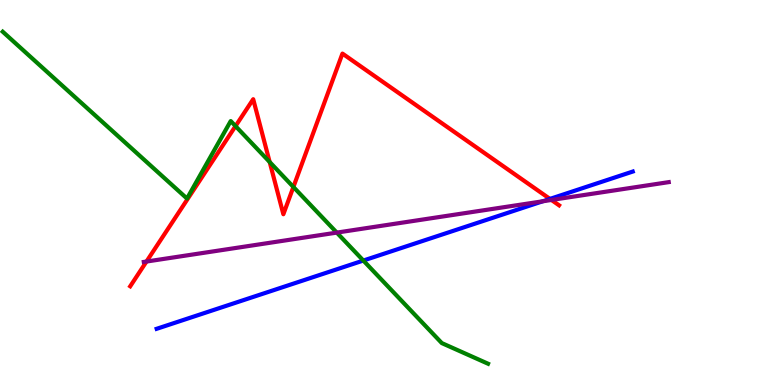[{'lines': ['blue', 'red'], 'intersections': [{'x': 7.1, 'y': 4.83}]}, {'lines': ['green', 'red'], 'intersections': [{'x': 3.04, 'y': 6.72}, {'x': 3.48, 'y': 5.79}, {'x': 3.79, 'y': 5.14}]}, {'lines': ['purple', 'red'], 'intersections': [{'x': 1.89, 'y': 3.21}, {'x': 7.12, 'y': 4.81}]}, {'lines': ['blue', 'green'], 'intersections': [{'x': 4.69, 'y': 3.23}]}, {'lines': ['blue', 'purple'], 'intersections': [{'x': 7.0, 'y': 4.77}]}, {'lines': ['green', 'purple'], 'intersections': [{'x': 4.35, 'y': 3.96}]}]